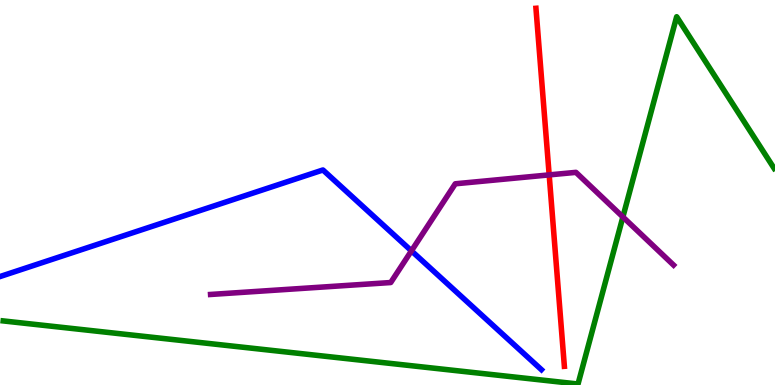[{'lines': ['blue', 'red'], 'intersections': []}, {'lines': ['green', 'red'], 'intersections': []}, {'lines': ['purple', 'red'], 'intersections': [{'x': 7.09, 'y': 5.46}]}, {'lines': ['blue', 'green'], 'intersections': []}, {'lines': ['blue', 'purple'], 'intersections': [{'x': 5.31, 'y': 3.48}]}, {'lines': ['green', 'purple'], 'intersections': [{'x': 8.04, 'y': 4.36}]}]